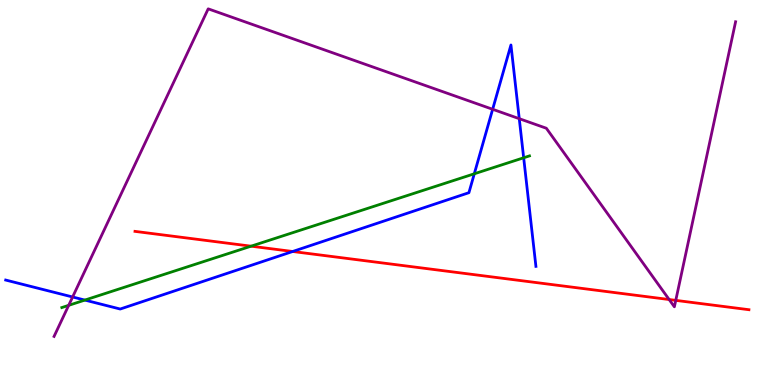[{'lines': ['blue', 'red'], 'intersections': [{'x': 3.78, 'y': 3.47}]}, {'lines': ['green', 'red'], 'intersections': [{'x': 3.24, 'y': 3.61}]}, {'lines': ['purple', 'red'], 'intersections': [{'x': 8.63, 'y': 2.22}, {'x': 8.72, 'y': 2.2}]}, {'lines': ['blue', 'green'], 'intersections': [{'x': 1.1, 'y': 2.21}, {'x': 6.12, 'y': 5.49}, {'x': 6.76, 'y': 5.9}]}, {'lines': ['blue', 'purple'], 'intersections': [{'x': 0.937, 'y': 2.29}, {'x': 6.36, 'y': 7.16}, {'x': 6.7, 'y': 6.92}]}, {'lines': ['green', 'purple'], 'intersections': [{'x': 0.886, 'y': 2.07}]}]